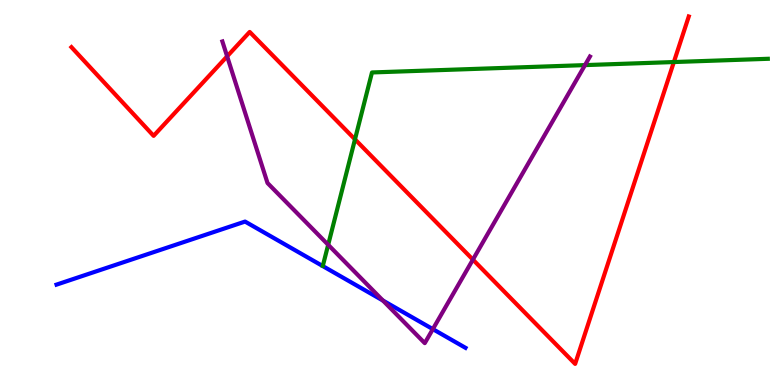[{'lines': ['blue', 'red'], 'intersections': []}, {'lines': ['green', 'red'], 'intersections': [{'x': 4.58, 'y': 6.38}, {'x': 8.7, 'y': 8.39}]}, {'lines': ['purple', 'red'], 'intersections': [{'x': 2.93, 'y': 8.54}, {'x': 6.1, 'y': 3.26}]}, {'lines': ['blue', 'green'], 'intersections': []}, {'lines': ['blue', 'purple'], 'intersections': [{'x': 4.94, 'y': 2.19}, {'x': 5.59, 'y': 1.45}]}, {'lines': ['green', 'purple'], 'intersections': [{'x': 4.23, 'y': 3.64}, {'x': 7.55, 'y': 8.31}]}]